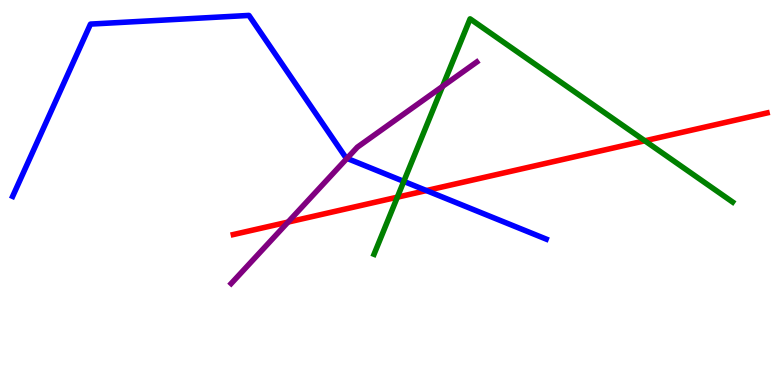[{'lines': ['blue', 'red'], 'intersections': [{'x': 5.5, 'y': 5.05}]}, {'lines': ['green', 'red'], 'intersections': [{'x': 5.13, 'y': 4.88}, {'x': 8.32, 'y': 6.34}]}, {'lines': ['purple', 'red'], 'intersections': [{'x': 3.72, 'y': 4.23}]}, {'lines': ['blue', 'green'], 'intersections': [{'x': 5.21, 'y': 5.29}]}, {'lines': ['blue', 'purple'], 'intersections': [{'x': 4.48, 'y': 5.89}]}, {'lines': ['green', 'purple'], 'intersections': [{'x': 5.71, 'y': 7.76}]}]